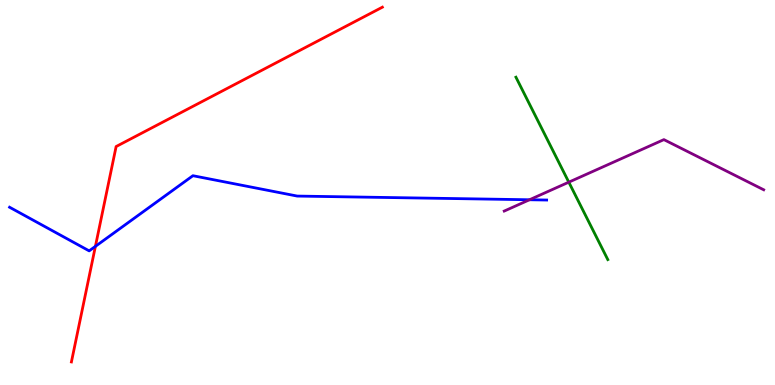[{'lines': ['blue', 'red'], 'intersections': [{'x': 1.23, 'y': 3.6}]}, {'lines': ['green', 'red'], 'intersections': []}, {'lines': ['purple', 'red'], 'intersections': []}, {'lines': ['blue', 'green'], 'intersections': []}, {'lines': ['blue', 'purple'], 'intersections': [{'x': 6.83, 'y': 4.81}]}, {'lines': ['green', 'purple'], 'intersections': [{'x': 7.34, 'y': 5.27}]}]